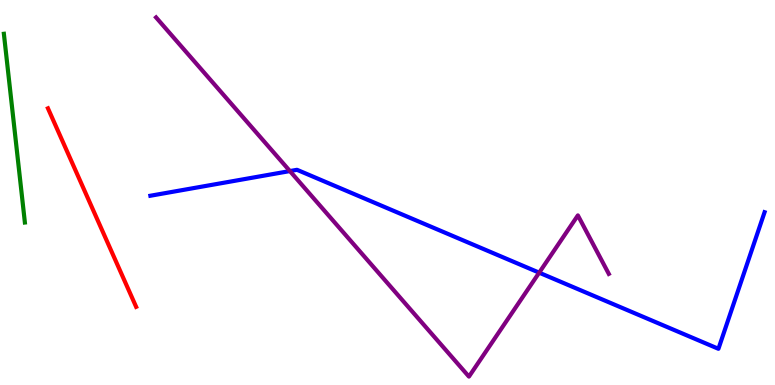[{'lines': ['blue', 'red'], 'intersections': []}, {'lines': ['green', 'red'], 'intersections': []}, {'lines': ['purple', 'red'], 'intersections': []}, {'lines': ['blue', 'green'], 'intersections': []}, {'lines': ['blue', 'purple'], 'intersections': [{'x': 3.74, 'y': 5.56}, {'x': 6.96, 'y': 2.92}]}, {'lines': ['green', 'purple'], 'intersections': []}]